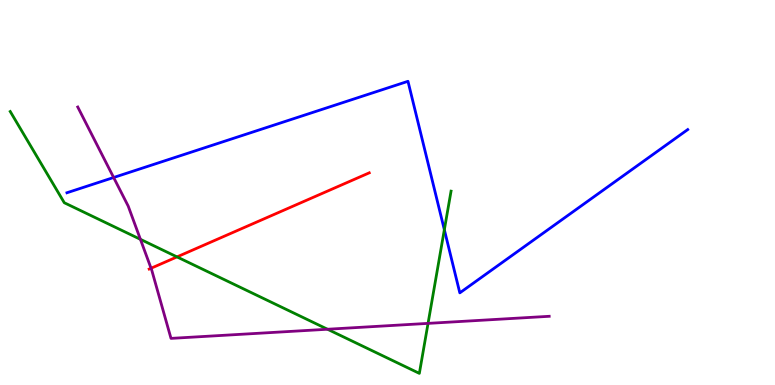[{'lines': ['blue', 'red'], 'intersections': []}, {'lines': ['green', 'red'], 'intersections': [{'x': 2.28, 'y': 3.33}]}, {'lines': ['purple', 'red'], 'intersections': [{'x': 1.95, 'y': 3.03}]}, {'lines': ['blue', 'green'], 'intersections': [{'x': 5.73, 'y': 4.03}]}, {'lines': ['blue', 'purple'], 'intersections': [{'x': 1.47, 'y': 5.39}]}, {'lines': ['green', 'purple'], 'intersections': [{'x': 1.81, 'y': 3.78}, {'x': 4.23, 'y': 1.45}, {'x': 5.52, 'y': 1.6}]}]